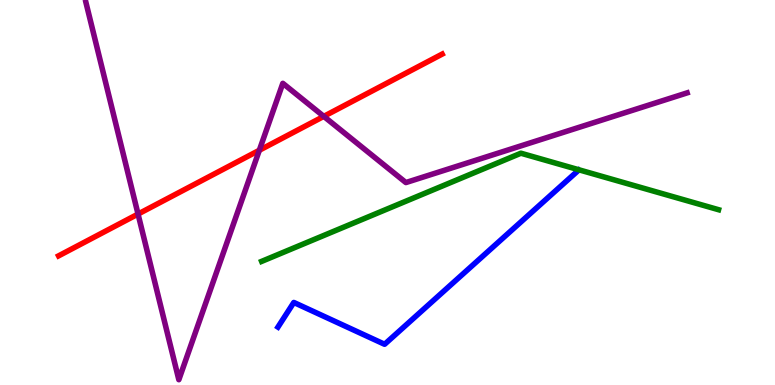[{'lines': ['blue', 'red'], 'intersections': []}, {'lines': ['green', 'red'], 'intersections': []}, {'lines': ['purple', 'red'], 'intersections': [{'x': 1.78, 'y': 4.44}, {'x': 3.35, 'y': 6.1}, {'x': 4.18, 'y': 6.98}]}, {'lines': ['blue', 'green'], 'intersections': []}, {'lines': ['blue', 'purple'], 'intersections': []}, {'lines': ['green', 'purple'], 'intersections': []}]